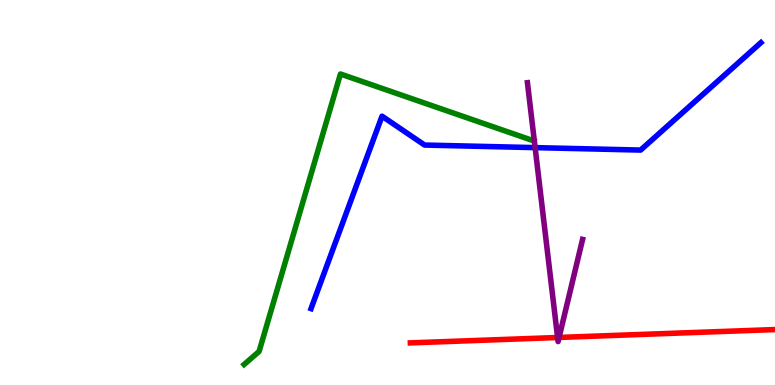[{'lines': ['blue', 'red'], 'intersections': []}, {'lines': ['green', 'red'], 'intersections': []}, {'lines': ['purple', 'red'], 'intersections': [{'x': 7.19, 'y': 1.23}, {'x': 7.21, 'y': 1.24}]}, {'lines': ['blue', 'green'], 'intersections': []}, {'lines': ['blue', 'purple'], 'intersections': [{'x': 6.9, 'y': 6.17}]}, {'lines': ['green', 'purple'], 'intersections': []}]